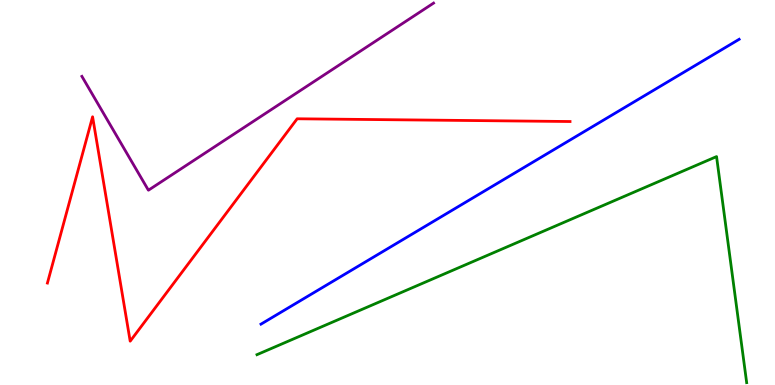[{'lines': ['blue', 'red'], 'intersections': []}, {'lines': ['green', 'red'], 'intersections': []}, {'lines': ['purple', 'red'], 'intersections': []}, {'lines': ['blue', 'green'], 'intersections': []}, {'lines': ['blue', 'purple'], 'intersections': []}, {'lines': ['green', 'purple'], 'intersections': []}]